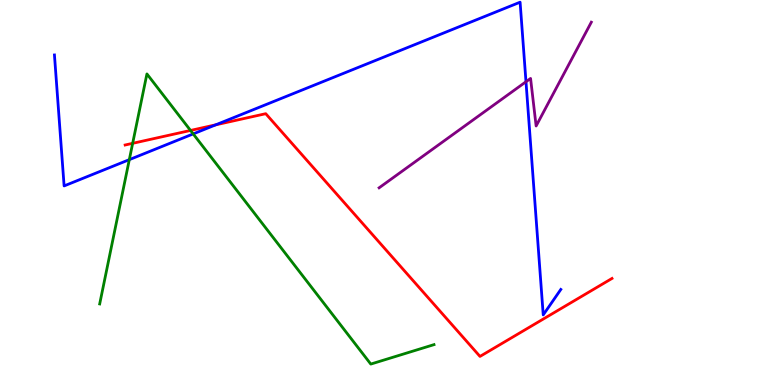[{'lines': ['blue', 'red'], 'intersections': [{'x': 2.78, 'y': 6.76}]}, {'lines': ['green', 'red'], 'intersections': [{'x': 1.71, 'y': 6.28}, {'x': 2.46, 'y': 6.61}]}, {'lines': ['purple', 'red'], 'intersections': []}, {'lines': ['blue', 'green'], 'intersections': [{'x': 1.67, 'y': 5.85}, {'x': 2.49, 'y': 6.52}]}, {'lines': ['blue', 'purple'], 'intersections': [{'x': 6.79, 'y': 7.88}]}, {'lines': ['green', 'purple'], 'intersections': []}]